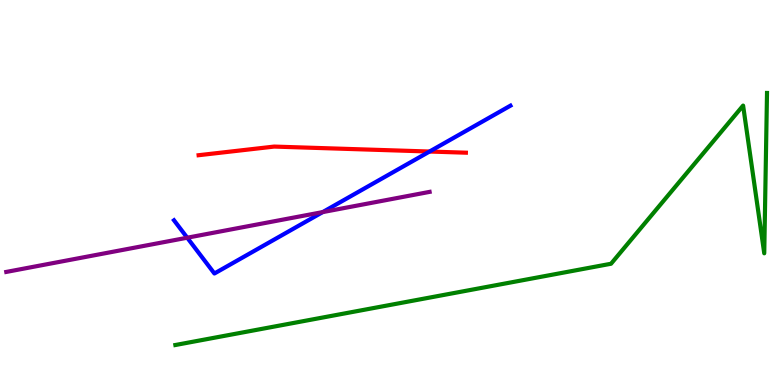[{'lines': ['blue', 'red'], 'intersections': [{'x': 5.54, 'y': 6.06}]}, {'lines': ['green', 'red'], 'intersections': []}, {'lines': ['purple', 'red'], 'intersections': []}, {'lines': ['blue', 'green'], 'intersections': []}, {'lines': ['blue', 'purple'], 'intersections': [{'x': 2.42, 'y': 3.83}, {'x': 4.16, 'y': 4.49}]}, {'lines': ['green', 'purple'], 'intersections': []}]